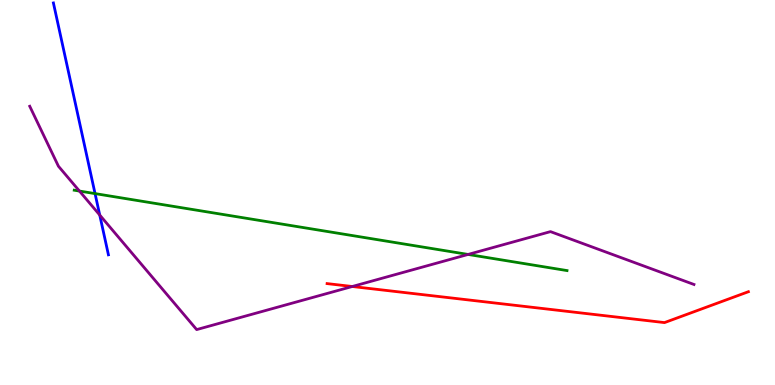[{'lines': ['blue', 'red'], 'intersections': []}, {'lines': ['green', 'red'], 'intersections': []}, {'lines': ['purple', 'red'], 'intersections': [{'x': 4.55, 'y': 2.56}]}, {'lines': ['blue', 'green'], 'intersections': [{'x': 1.23, 'y': 4.97}]}, {'lines': ['blue', 'purple'], 'intersections': [{'x': 1.29, 'y': 4.41}]}, {'lines': ['green', 'purple'], 'intersections': [{'x': 1.03, 'y': 5.04}, {'x': 6.04, 'y': 3.39}]}]